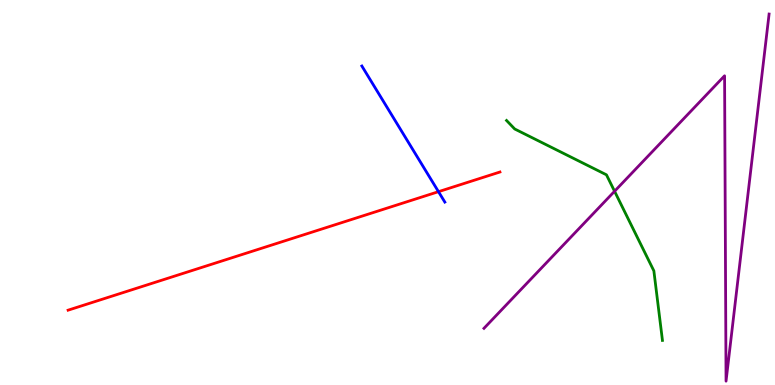[{'lines': ['blue', 'red'], 'intersections': [{'x': 5.66, 'y': 5.02}]}, {'lines': ['green', 'red'], 'intersections': []}, {'lines': ['purple', 'red'], 'intersections': []}, {'lines': ['blue', 'green'], 'intersections': []}, {'lines': ['blue', 'purple'], 'intersections': []}, {'lines': ['green', 'purple'], 'intersections': [{'x': 7.93, 'y': 5.03}]}]